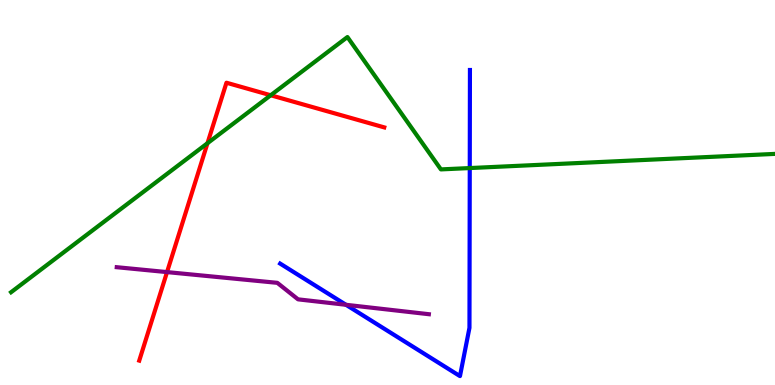[{'lines': ['blue', 'red'], 'intersections': []}, {'lines': ['green', 'red'], 'intersections': [{'x': 2.68, 'y': 6.28}, {'x': 3.49, 'y': 7.53}]}, {'lines': ['purple', 'red'], 'intersections': [{'x': 2.16, 'y': 2.93}]}, {'lines': ['blue', 'green'], 'intersections': [{'x': 6.06, 'y': 5.63}]}, {'lines': ['blue', 'purple'], 'intersections': [{'x': 4.46, 'y': 2.08}]}, {'lines': ['green', 'purple'], 'intersections': []}]